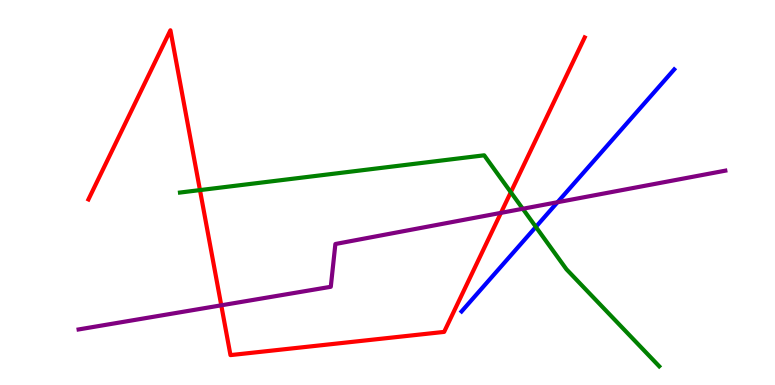[{'lines': ['blue', 'red'], 'intersections': []}, {'lines': ['green', 'red'], 'intersections': [{'x': 2.58, 'y': 5.06}, {'x': 6.59, 'y': 5.01}]}, {'lines': ['purple', 'red'], 'intersections': [{'x': 2.86, 'y': 2.07}, {'x': 6.46, 'y': 4.47}]}, {'lines': ['blue', 'green'], 'intersections': [{'x': 6.91, 'y': 4.11}]}, {'lines': ['blue', 'purple'], 'intersections': [{'x': 7.19, 'y': 4.75}]}, {'lines': ['green', 'purple'], 'intersections': [{'x': 6.75, 'y': 4.58}]}]